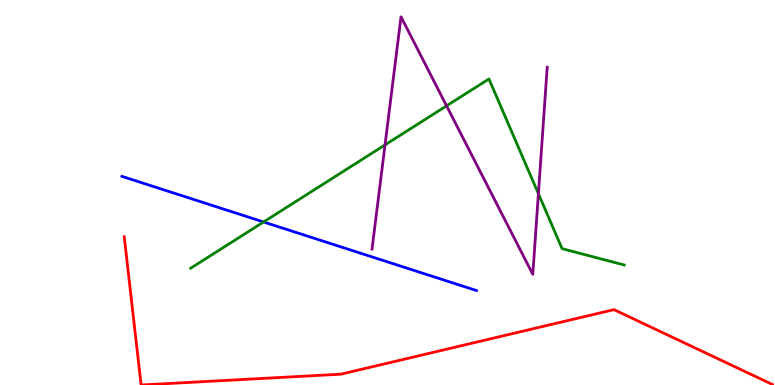[{'lines': ['blue', 'red'], 'intersections': []}, {'lines': ['green', 'red'], 'intersections': []}, {'lines': ['purple', 'red'], 'intersections': []}, {'lines': ['blue', 'green'], 'intersections': [{'x': 3.4, 'y': 4.23}]}, {'lines': ['blue', 'purple'], 'intersections': []}, {'lines': ['green', 'purple'], 'intersections': [{'x': 4.97, 'y': 6.24}, {'x': 5.76, 'y': 7.25}, {'x': 6.95, 'y': 4.97}]}]